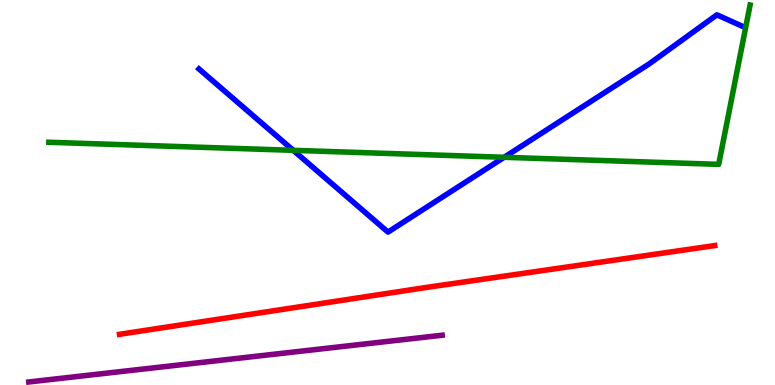[{'lines': ['blue', 'red'], 'intersections': []}, {'lines': ['green', 'red'], 'intersections': []}, {'lines': ['purple', 'red'], 'intersections': []}, {'lines': ['blue', 'green'], 'intersections': [{'x': 3.78, 'y': 6.1}, {'x': 6.51, 'y': 5.91}]}, {'lines': ['blue', 'purple'], 'intersections': []}, {'lines': ['green', 'purple'], 'intersections': []}]